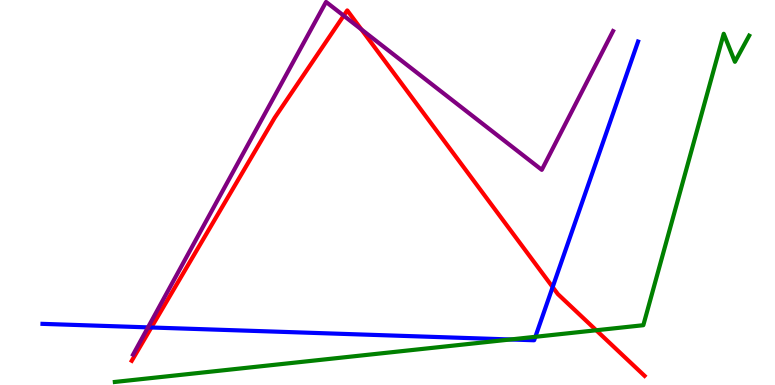[{'lines': ['blue', 'red'], 'intersections': [{'x': 1.95, 'y': 1.49}, {'x': 7.13, 'y': 2.54}]}, {'lines': ['green', 'red'], 'intersections': [{'x': 7.69, 'y': 1.42}]}, {'lines': ['purple', 'red'], 'intersections': [{'x': 4.43, 'y': 9.59}, {'x': 4.66, 'y': 9.24}]}, {'lines': ['blue', 'green'], 'intersections': [{'x': 6.59, 'y': 1.18}, {'x': 6.91, 'y': 1.25}]}, {'lines': ['blue', 'purple'], 'intersections': [{'x': 1.91, 'y': 1.5}]}, {'lines': ['green', 'purple'], 'intersections': []}]